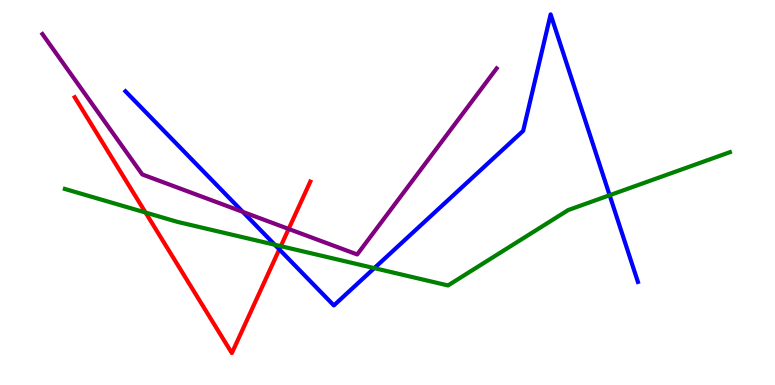[{'lines': ['blue', 'red'], 'intersections': [{'x': 3.6, 'y': 3.52}]}, {'lines': ['green', 'red'], 'intersections': [{'x': 1.88, 'y': 4.48}, {'x': 3.62, 'y': 3.61}]}, {'lines': ['purple', 'red'], 'intersections': [{'x': 3.72, 'y': 4.05}]}, {'lines': ['blue', 'green'], 'intersections': [{'x': 3.55, 'y': 3.64}, {'x': 4.83, 'y': 3.04}, {'x': 7.87, 'y': 4.93}]}, {'lines': ['blue', 'purple'], 'intersections': [{'x': 3.13, 'y': 4.5}]}, {'lines': ['green', 'purple'], 'intersections': []}]